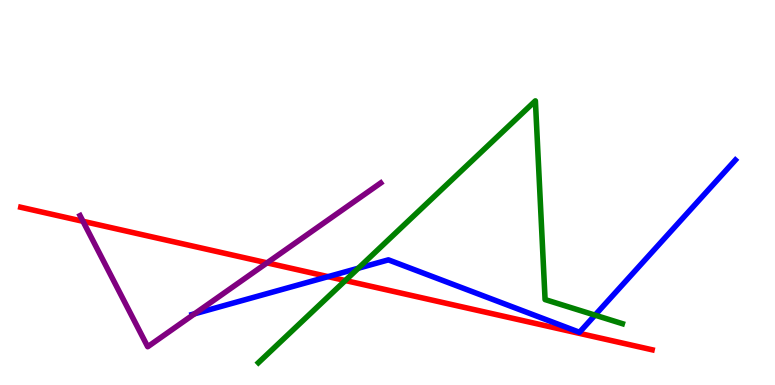[{'lines': ['blue', 'red'], 'intersections': [{'x': 4.23, 'y': 2.81}]}, {'lines': ['green', 'red'], 'intersections': [{'x': 4.46, 'y': 2.71}]}, {'lines': ['purple', 'red'], 'intersections': [{'x': 1.07, 'y': 4.25}, {'x': 3.45, 'y': 3.17}]}, {'lines': ['blue', 'green'], 'intersections': [{'x': 4.62, 'y': 3.03}, {'x': 7.68, 'y': 1.81}]}, {'lines': ['blue', 'purple'], 'intersections': [{'x': 2.51, 'y': 1.85}]}, {'lines': ['green', 'purple'], 'intersections': []}]